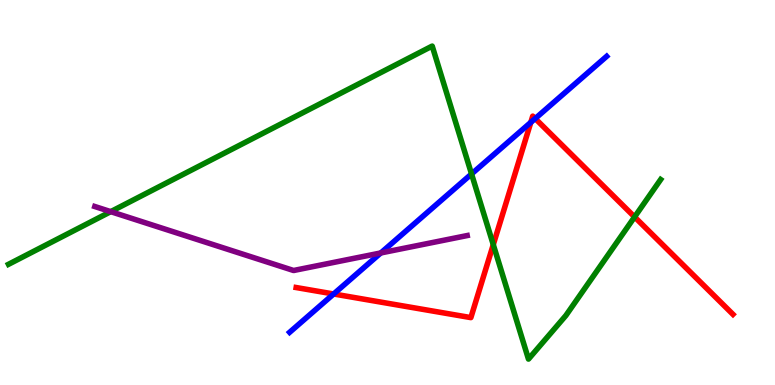[{'lines': ['blue', 'red'], 'intersections': [{'x': 4.31, 'y': 2.36}, {'x': 6.85, 'y': 6.82}, {'x': 6.91, 'y': 6.92}]}, {'lines': ['green', 'red'], 'intersections': [{'x': 6.36, 'y': 3.65}, {'x': 8.19, 'y': 4.36}]}, {'lines': ['purple', 'red'], 'intersections': []}, {'lines': ['blue', 'green'], 'intersections': [{'x': 6.08, 'y': 5.48}]}, {'lines': ['blue', 'purple'], 'intersections': [{'x': 4.91, 'y': 3.43}]}, {'lines': ['green', 'purple'], 'intersections': [{'x': 1.43, 'y': 4.5}]}]